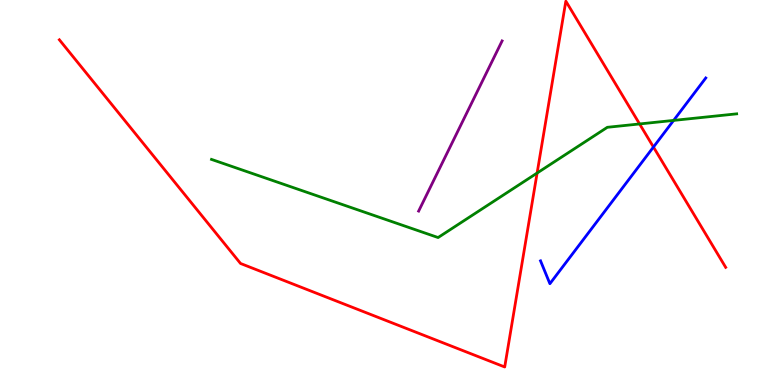[{'lines': ['blue', 'red'], 'intersections': [{'x': 8.43, 'y': 6.18}]}, {'lines': ['green', 'red'], 'intersections': [{'x': 6.93, 'y': 5.51}, {'x': 8.25, 'y': 6.78}]}, {'lines': ['purple', 'red'], 'intersections': []}, {'lines': ['blue', 'green'], 'intersections': [{'x': 8.69, 'y': 6.87}]}, {'lines': ['blue', 'purple'], 'intersections': []}, {'lines': ['green', 'purple'], 'intersections': []}]